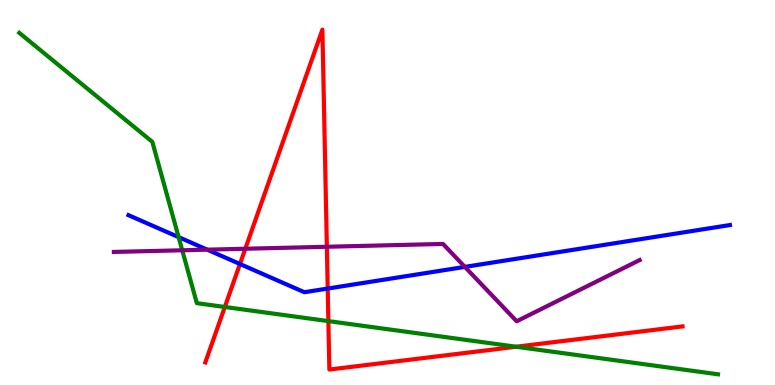[{'lines': ['blue', 'red'], 'intersections': [{'x': 3.1, 'y': 3.14}, {'x': 4.23, 'y': 2.51}]}, {'lines': ['green', 'red'], 'intersections': [{'x': 2.9, 'y': 2.03}, {'x': 4.24, 'y': 1.66}, {'x': 6.66, 'y': 0.994}]}, {'lines': ['purple', 'red'], 'intersections': [{'x': 3.17, 'y': 3.54}, {'x': 4.22, 'y': 3.59}]}, {'lines': ['blue', 'green'], 'intersections': [{'x': 2.3, 'y': 3.84}]}, {'lines': ['blue', 'purple'], 'intersections': [{'x': 2.67, 'y': 3.52}, {'x': 6.0, 'y': 3.07}]}, {'lines': ['green', 'purple'], 'intersections': [{'x': 2.35, 'y': 3.5}]}]